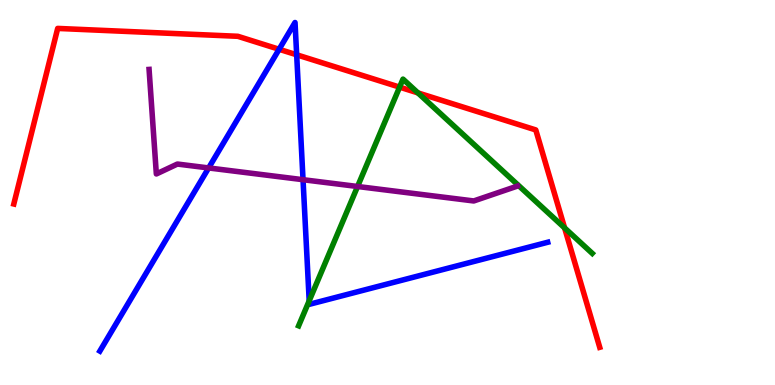[{'lines': ['blue', 'red'], 'intersections': [{'x': 3.6, 'y': 8.72}, {'x': 3.83, 'y': 8.58}]}, {'lines': ['green', 'red'], 'intersections': [{'x': 5.16, 'y': 7.74}, {'x': 5.39, 'y': 7.59}, {'x': 7.29, 'y': 4.08}]}, {'lines': ['purple', 'red'], 'intersections': []}, {'lines': ['blue', 'green'], 'intersections': [{'x': 3.99, 'y': 2.19}]}, {'lines': ['blue', 'purple'], 'intersections': [{'x': 2.69, 'y': 5.64}, {'x': 3.91, 'y': 5.33}]}, {'lines': ['green', 'purple'], 'intersections': [{'x': 4.61, 'y': 5.16}]}]